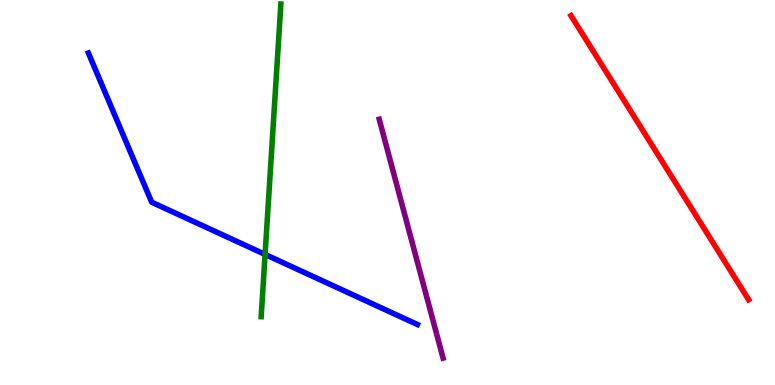[{'lines': ['blue', 'red'], 'intersections': []}, {'lines': ['green', 'red'], 'intersections': []}, {'lines': ['purple', 'red'], 'intersections': []}, {'lines': ['blue', 'green'], 'intersections': [{'x': 3.42, 'y': 3.39}]}, {'lines': ['blue', 'purple'], 'intersections': []}, {'lines': ['green', 'purple'], 'intersections': []}]